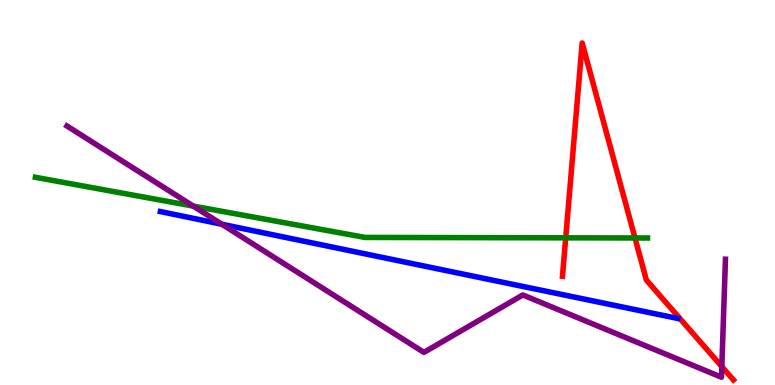[{'lines': ['blue', 'red'], 'intersections': []}, {'lines': ['green', 'red'], 'intersections': [{'x': 7.3, 'y': 3.82}, {'x': 8.19, 'y': 3.82}]}, {'lines': ['purple', 'red'], 'intersections': [{'x': 9.31, 'y': 0.479}]}, {'lines': ['blue', 'green'], 'intersections': []}, {'lines': ['blue', 'purple'], 'intersections': [{'x': 2.86, 'y': 4.18}]}, {'lines': ['green', 'purple'], 'intersections': [{'x': 2.49, 'y': 4.65}]}]